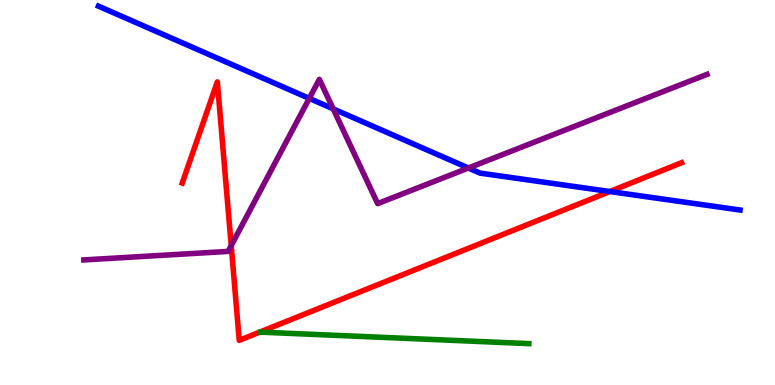[{'lines': ['blue', 'red'], 'intersections': [{'x': 7.87, 'y': 5.02}]}, {'lines': ['green', 'red'], 'intersections': []}, {'lines': ['purple', 'red'], 'intersections': [{'x': 2.98, 'y': 3.62}]}, {'lines': ['blue', 'green'], 'intersections': []}, {'lines': ['blue', 'purple'], 'intersections': [{'x': 3.99, 'y': 7.44}, {'x': 4.3, 'y': 7.17}, {'x': 6.04, 'y': 5.64}]}, {'lines': ['green', 'purple'], 'intersections': []}]